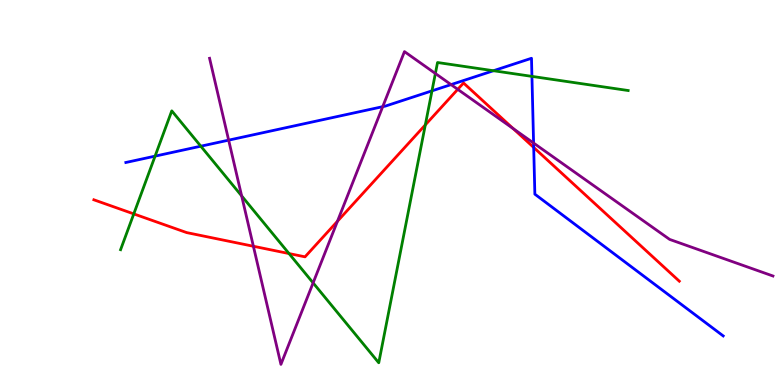[{'lines': ['blue', 'red'], 'intersections': [{'x': 6.89, 'y': 6.17}]}, {'lines': ['green', 'red'], 'intersections': [{'x': 1.73, 'y': 4.44}, {'x': 3.73, 'y': 3.41}, {'x': 5.49, 'y': 6.76}]}, {'lines': ['purple', 'red'], 'intersections': [{'x': 3.27, 'y': 3.6}, {'x': 4.35, 'y': 4.25}, {'x': 5.91, 'y': 7.68}, {'x': 6.62, 'y': 6.66}]}, {'lines': ['blue', 'green'], 'intersections': [{'x': 2.0, 'y': 5.94}, {'x': 2.59, 'y': 6.2}, {'x': 5.57, 'y': 7.64}, {'x': 6.37, 'y': 8.16}, {'x': 6.86, 'y': 8.02}]}, {'lines': ['blue', 'purple'], 'intersections': [{'x': 2.95, 'y': 6.36}, {'x': 4.94, 'y': 7.23}, {'x': 5.82, 'y': 7.8}, {'x': 6.89, 'y': 6.28}]}, {'lines': ['green', 'purple'], 'intersections': [{'x': 3.12, 'y': 4.91}, {'x': 4.04, 'y': 2.65}, {'x': 5.62, 'y': 8.09}]}]